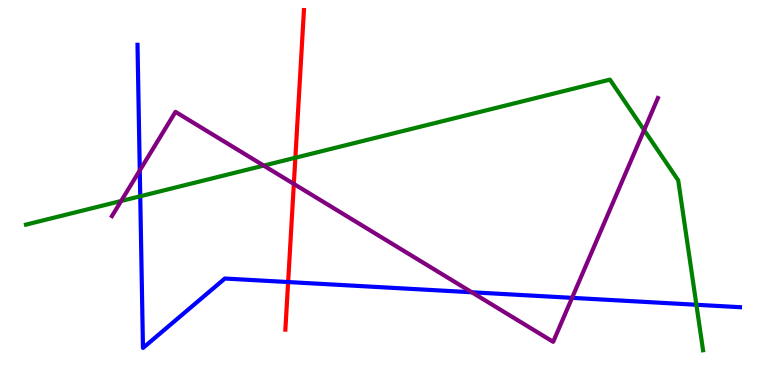[{'lines': ['blue', 'red'], 'intersections': [{'x': 3.72, 'y': 2.67}]}, {'lines': ['green', 'red'], 'intersections': [{'x': 3.81, 'y': 5.9}]}, {'lines': ['purple', 'red'], 'intersections': [{'x': 3.79, 'y': 5.22}]}, {'lines': ['blue', 'green'], 'intersections': [{'x': 1.81, 'y': 4.9}, {'x': 8.99, 'y': 2.08}]}, {'lines': ['blue', 'purple'], 'intersections': [{'x': 1.8, 'y': 5.57}, {'x': 6.09, 'y': 2.41}, {'x': 7.38, 'y': 2.26}]}, {'lines': ['green', 'purple'], 'intersections': [{'x': 1.56, 'y': 4.78}, {'x': 3.4, 'y': 5.7}, {'x': 8.31, 'y': 6.62}]}]